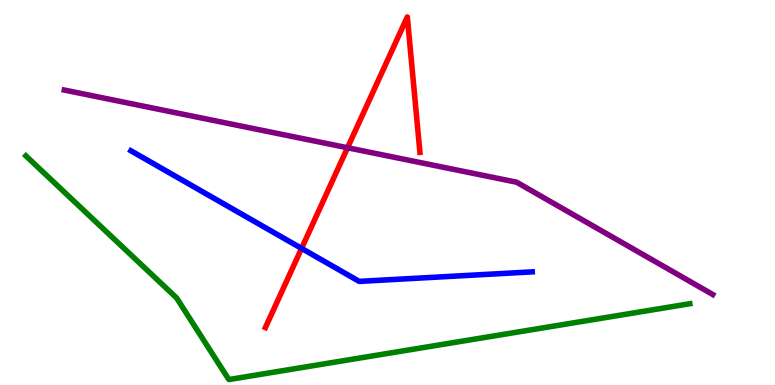[{'lines': ['blue', 'red'], 'intersections': [{'x': 3.89, 'y': 3.55}]}, {'lines': ['green', 'red'], 'intersections': []}, {'lines': ['purple', 'red'], 'intersections': [{'x': 4.48, 'y': 6.16}]}, {'lines': ['blue', 'green'], 'intersections': []}, {'lines': ['blue', 'purple'], 'intersections': []}, {'lines': ['green', 'purple'], 'intersections': []}]